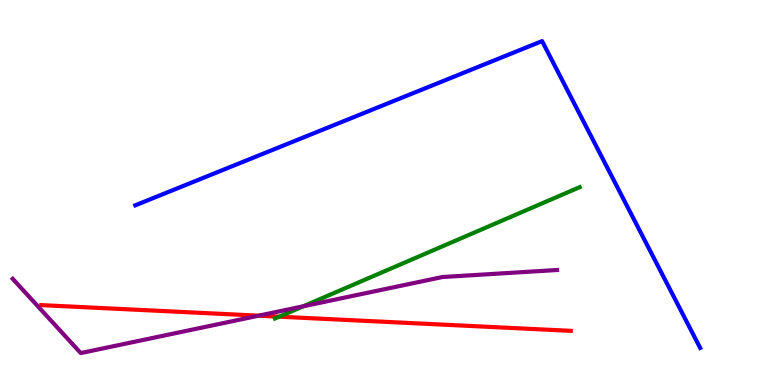[{'lines': ['blue', 'red'], 'intersections': []}, {'lines': ['green', 'red'], 'intersections': [{'x': 3.6, 'y': 1.77}]}, {'lines': ['purple', 'red'], 'intersections': [{'x': 3.34, 'y': 1.8}]}, {'lines': ['blue', 'green'], 'intersections': []}, {'lines': ['blue', 'purple'], 'intersections': []}, {'lines': ['green', 'purple'], 'intersections': [{'x': 3.91, 'y': 2.04}]}]